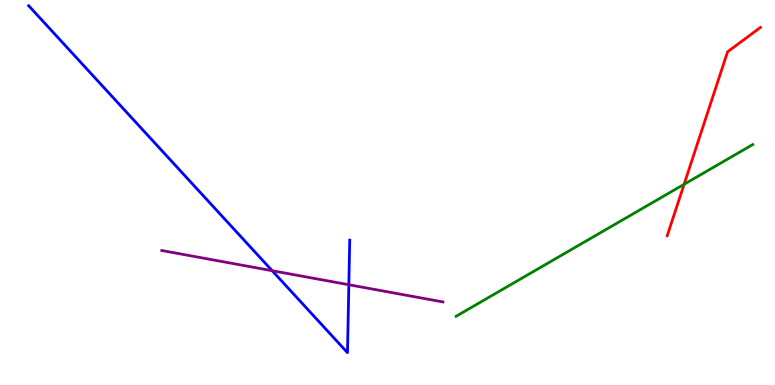[{'lines': ['blue', 'red'], 'intersections': []}, {'lines': ['green', 'red'], 'intersections': [{'x': 8.83, 'y': 5.21}]}, {'lines': ['purple', 'red'], 'intersections': []}, {'lines': ['blue', 'green'], 'intersections': []}, {'lines': ['blue', 'purple'], 'intersections': [{'x': 3.51, 'y': 2.97}, {'x': 4.5, 'y': 2.6}]}, {'lines': ['green', 'purple'], 'intersections': []}]